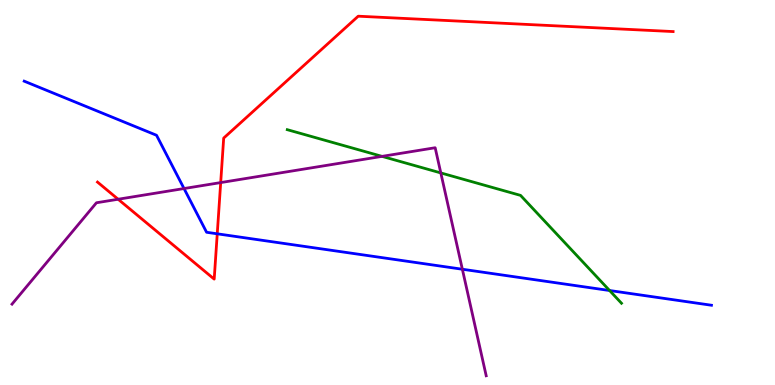[{'lines': ['blue', 'red'], 'intersections': [{'x': 2.8, 'y': 3.93}]}, {'lines': ['green', 'red'], 'intersections': []}, {'lines': ['purple', 'red'], 'intersections': [{'x': 1.52, 'y': 4.82}, {'x': 2.85, 'y': 5.26}]}, {'lines': ['blue', 'green'], 'intersections': [{'x': 7.87, 'y': 2.45}]}, {'lines': ['blue', 'purple'], 'intersections': [{'x': 2.37, 'y': 5.1}, {'x': 5.97, 'y': 3.01}]}, {'lines': ['green', 'purple'], 'intersections': [{'x': 4.93, 'y': 5.94}, {'x': 5.69, 'y': 5.51}]}]